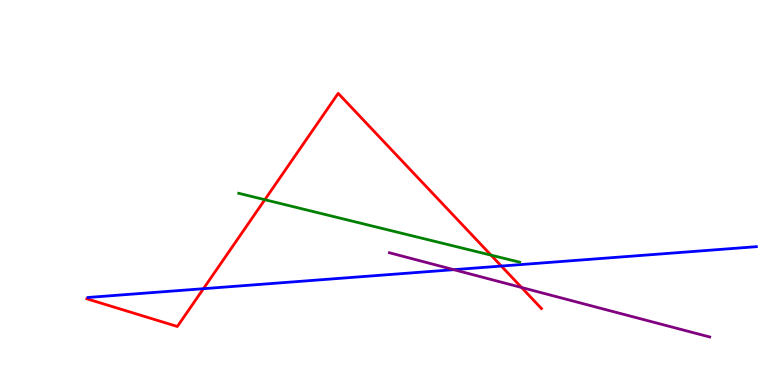[{'lines': ['blue', 'red'], 'intersections': [{'x': 2.62, 'y': 2.5}, {'x': 6.47, 'y': 3.09}]}, {'lines': ['green', 'red'], 'intersections': [{'x': 3.42, 'y': 4.81}, {'x': 6.34, 'y': 3.37}]}, {'lines': ['purple', 'red'], 'intersections': [{'x': 6.73, 'y': 2.53}]}, {'lines': ['blue', 'green'], 'intersections': []}, {'lines': ['blue', 'purple'], 'intersections': [{'x': 5.86, 'y': 3.0}]}, {'lines': ['green', 'purple'], 'intersections': []}]